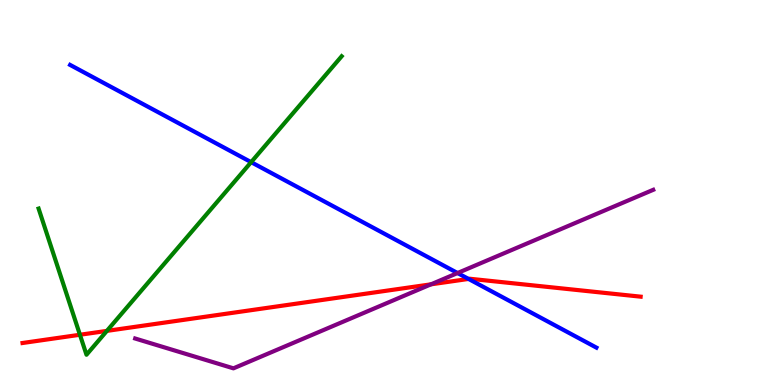[{'lines': ['blue', 'red'], 'intersections': [{'x': 6.05, 'y': 2.75}]}, {'lines': ['green', 'red'], 'intersections': [{'x': 1.03, 'y': 1.3}, {'x': 1.38, 'y': 1.41}]}, {'lines': ['purple', 'red'], 'intersections': [{'x': 5.56, 'y': 2.61}]}, {'lines': ['blue', 'green'], 'intersections': [{'x': 3.24, 'y': 5.79}]}, {'lines': ['blue', 'purple'], 'intersections': [{'x': 5.9, 'y': 2.91}]}, {'lines': ['green', 'purple'], 'intersections': []}]